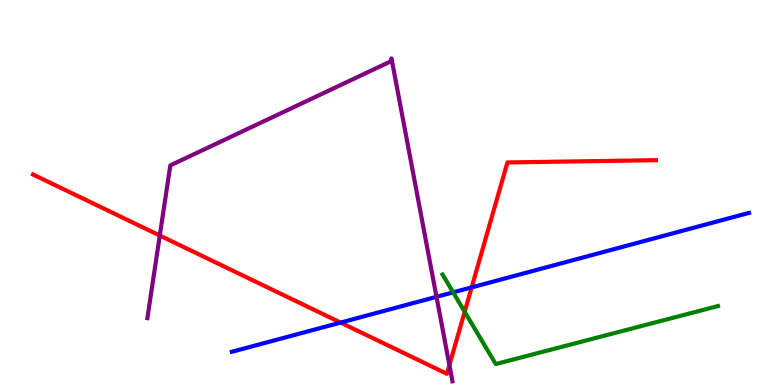[{'lines': ['blue', 'red'], 'intersections': [{'x': 4.39, 'y': 1.62}, {'x': 6.09, 'y': 2.54}]}, {'lines': ['green', 'red'], 'intersections': [{'x': 6.0, 'y': 1.9}]}, {'lines': ['purple', 'red'], 'intersections': [{'x': 2.06, 'y': 3.88}, {'x': 5.8, 'y': 0.516}]}, {'lines': ['blue', 'green'], 'intersections': [{'x': 5.85, 'y': 2.41}]}, {'lines': ['blue', 'purple'], 'intersections': [{'x': 5.63, 'y': 2.29}]}, {'lines': ['green', 'purple'], 'intersections': []}]